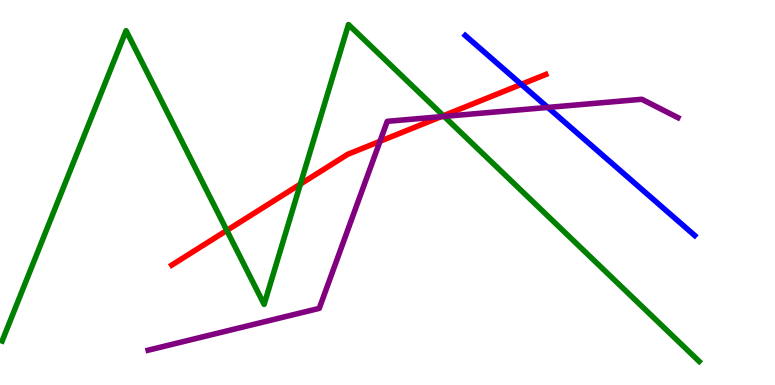[{'lines': ['blue', 'red'], 'intersections': [{'x': 6.73, 'y': 7.81}]}, {'lines': ['green', 'red'], 'intersections': [{'x': 2.93, 'y': 4.01}, {'x': 3.88, 'y': 5.22}, {'x': 5.72, 'y': 6.99}]}, {'lines': ['purple', 'red'], 'intersections': [{'x': 4.9, 'y': 6.33}, {'x': 5.69, 'y': 6.97}]}, {'lines': ['blue', 'green'], 'intersections': []}, {'lines': ['blue', 'purple'], 'intersections': [{'x': 7.07, 'y': 7.21}]}, {'lines': ['green', 'purple'], 'intersections': [{'x': 5.73, 'y': 6.98}]}]